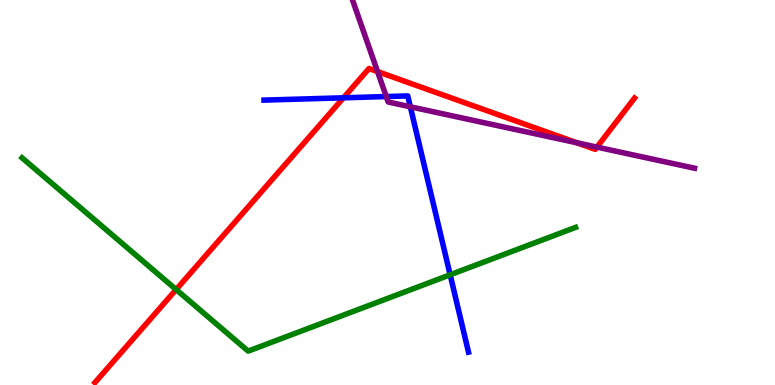[{'lines': ['blue', 'red'], 'intersections': [{'x': 4.43, 'y': 7.46}]}, {'lines': ['green', 'red'], 'intersections': [{'x': 2.27, 'y': 2.48}]}, {'lines': ['purple', 'red'], 'intersections': [{'x': 4.87, 'y': 8.14}, {'x': 7.44, 'y': 6.29}, {'x': 7.7, 'y': 6.18}]}, {'lines': ['blue', 'green'], 'intersections': [{'x': 5.81, 'y': 2.86}]}, {'lines': ['blue', 'purple'], 'intersections': [{'x': 4.98, 'y': 7.49}, {'x': 5.29, 'y': 7.23}]}, {'lines': ['green', 'purple'], 'intersections': []}]